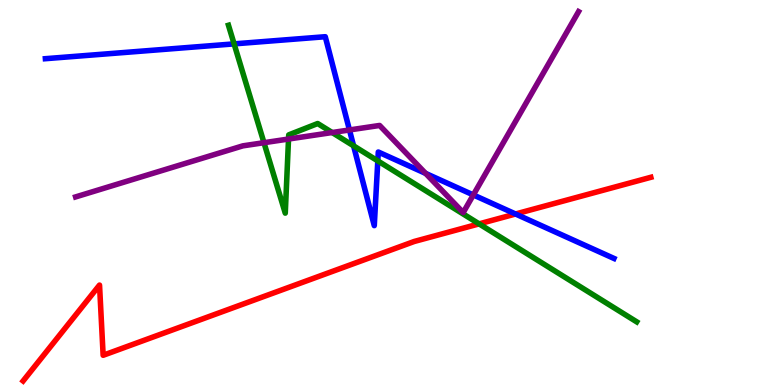[{'lines': ['blue', 'red'], 'intersections': [{'x': 6.65, 'y': 4.44}]}, {'lines': ['green', 'red'], 'intersections': [{'x': 6.18, 'y': 4.19}]}, {'lines': ['purple', 'red'], 'intersections': []}, {'lines': ['blue', 'green'], 'intersections': [{'x': 3.02, 'y': 8.86}, {'x': 4.56, 'y': 6.21}, {'x': 4.87, 'y': 5.82}]}, {'lines': ['blue', 'purple'], 'intersections': [{'x': 4.51, 'y': 6.62}, {'x': 5.49, 'y': 5.5}, {'x': 6.11, 'y': 4.94}]}, {'lines': ['green', 'purple'], 'intersections': [{'x': 3.41, 'y': 6.29}, {'x': 3.72, 'y': 6.39}, {'x': 4.29, 'y': 6.56}]}]